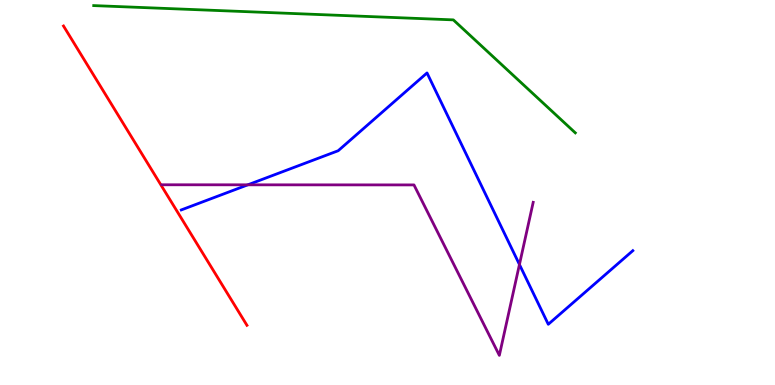[{'lines': ['blue', 'red'], 'intersections': []}, {'lines': ['green', 'red'], 'intersections': []}, {'lines': ['purple', 'red'], 'intersections': []}, {'lines': ['blue', 'green'], 'intersections': []}, {'lines': ['blue', 'purple'], 'intersections': [{'x': 3.2, 'y': 5.2}, {'x': 6.7, 'y': 3.13}]}, {'lines': ['green', 'purple'], 'intersections': []}]